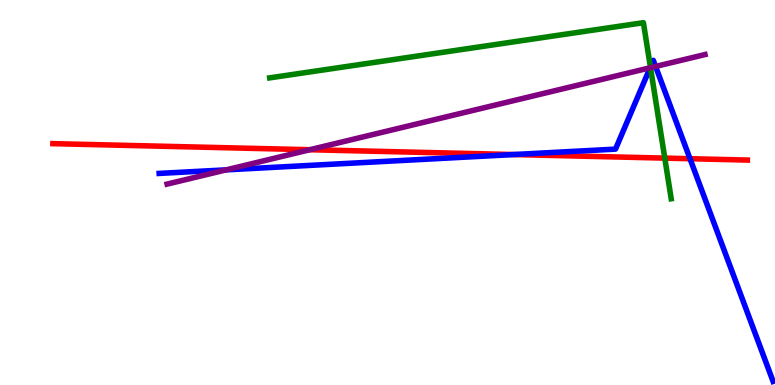[{'lines': ['blue', 'red'], 'intersections': [{'x': 6.63, 'y': 5.99}, {'x': 8.9, 'y': 5.88}]}, {'lines': ['green', 'red'], 'intersections': [{'x': 8.58, 'y': 5.89}]}, {'lines': ['purple', 'red'], 'intersections': [{'x': 4.0, 'y': 6.11}]}, {'lines': ['blue', 'green'], 'intersections': [{'x': 8.39, 'y': 8.26}]}, {'lines': ['blue', 'purple'], 'intersections': [{'x': 2.92, 'y': 5.59}, {'x': 8.39, 'y': 8.24}, {'x': 8.46, 'y': 8.27}]}, {'lines': ['green', 'purple'], 'intersections': [{'x': 8.39, 'y': 8.24}]}]